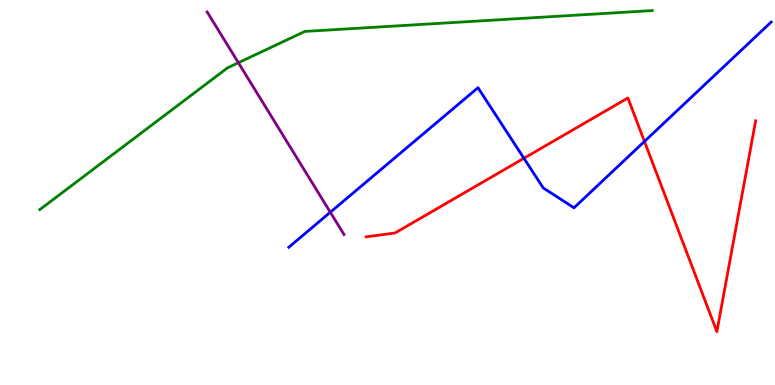[{'lines': ['blue', 'red'], 'intersections': [{'x': 6.76, 'y': 5.89}, {'x': 8.32, 'y': 6.33}]}, {'lines': ['green', 'red'], 'intersections': []}, {'lines': ['purple', 'red'], 'intersections': []}, {'lines': ['blue', 'green'], 'intersections': []}, {'lines': ['blue', 'purple'], 'intersections': [{'x': 4.26, 'y': 4.49}]}, {'lines': ['green', 'purple'], 'intersections': [{'x': 3.08, 'y': 8.37}]}]